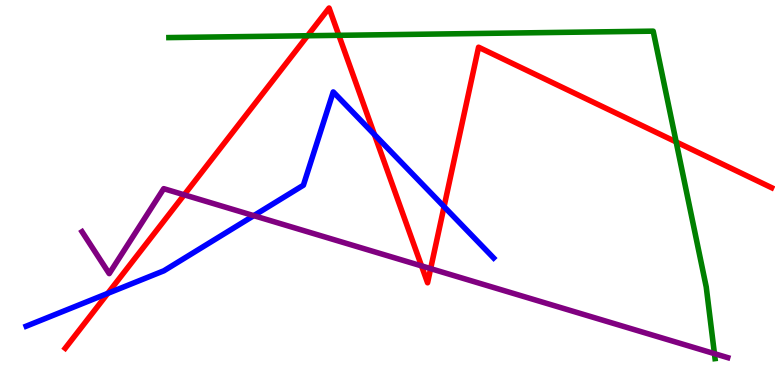[{'lines': ['blue', 'red'], 'intersections': [{'x': 1.39, 'y': 2.38}, {'x': 4.83, 'y': 6.5}, {'x': 5.73, 'y': 4.63}]}, {'lines': ['green', 'red'], 'intersections': [{'x': 3.97, 'y': 9.07}, {'x': 4.37, 'y': 9.08}, {'x': 8.72, 'y': 6.31}]}, {'lines': ['purple', 'red'], 'intersections': [{'x': 2.38, 'y': 4.94}, {'x': 5.44, 'y': 3.09}, {'x': 5.56, 'y': 3.02}]}, {'lines': ['blue', 'green'], 'intersections': []}, {'lines': ['blue', 'purple'], 'intersections': [{'x': 3.27, 'y': 4.4}]}, {'lines': ['green', 'purple'], 'intersections': [{'x': 9.22, 'y': 0.814}]}]